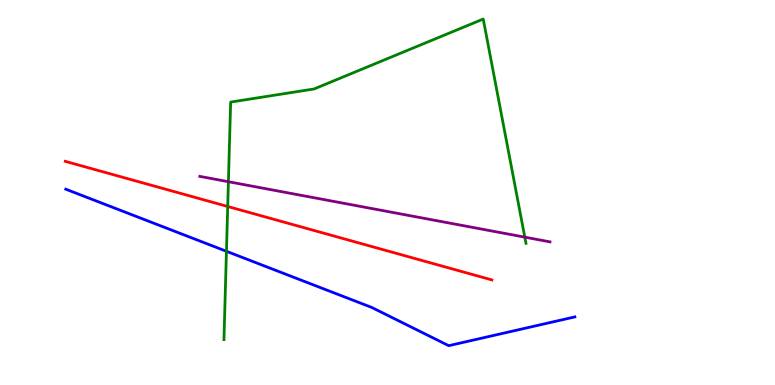[{'lines': ['blue', 'red'], 'intersections': []}, {'lines': ['green', 'red'], 'intersections': [{'x': 2.94, 'y': 4.64}]}, {'lines': ['purple', 'red'], 'intersections': []}, {'lines': ['blue', 'green'], 'intersections': [{'x': 2.92, 'y': 3.47}]}, {'lines': ['blue', 'purple'], 'intersections': []}, {'lines': ['green', 'purple'], 'intersections': [{'x': 2.95, 'y': 5.28}, {'x': 6.77, 'y': 3.84}]}]